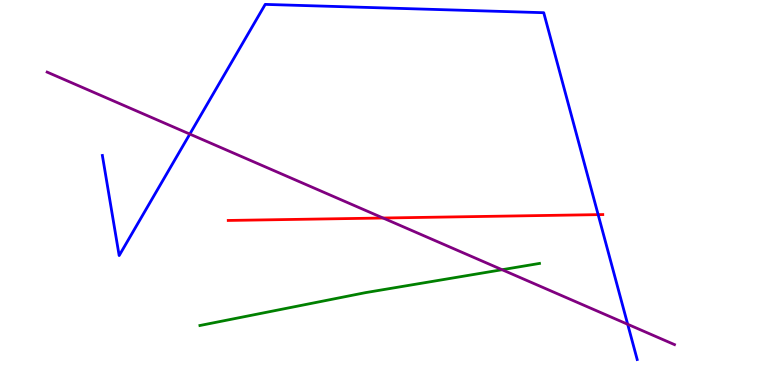[{'lines': ['blue', 'red'], 'intersections': [{'x': 7.72, 'y': 4.43}]}, {'lines': ['green', 'red'], 'intersections': []}, {'lines': ['purple', 'red'], 'intersections': [{'x': 4.94, 'y': 4.34}]}, {'lines': ['blue', 'green'], 'intersections': []}, {'lines': ['blue', 'purple'], 'intersections': [{'x': 2.45, 'y': 6.52}, {'x': 8.1, 'y': 1.58}]}, {'lines': ['green', 'purple'], 'intersections': [{'x': 6.48, 'y': 2.99}]}]